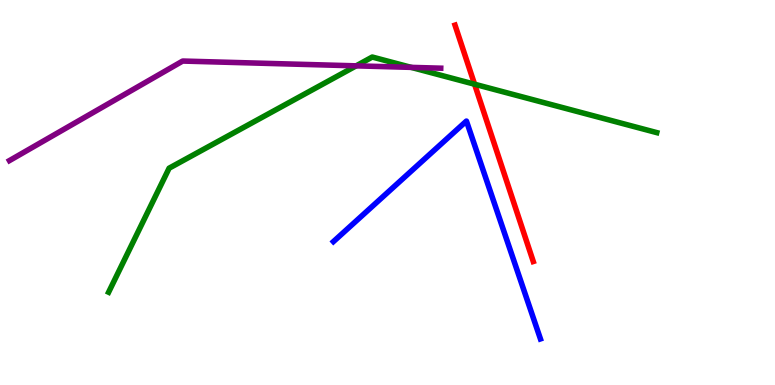[{'lines': ['blue', 'red'], 'intersections': []}, {'lines': ['green', 'red'], 'intersections': [{'x': 6.12, 'y': 7.81}]}, {'lines': ['purple', 'red'], 'intersections': []}, {'lines': ['blue', 'green'], 'intersections': []}, {'lines': ['blue', 'purple'], 'intersections': []}, {'lines': ['green', 'purple'], 'intersections': [{'x': 4.6, 'y': 8.29}, {'x': 5.31, 'y': 8.25}]}]